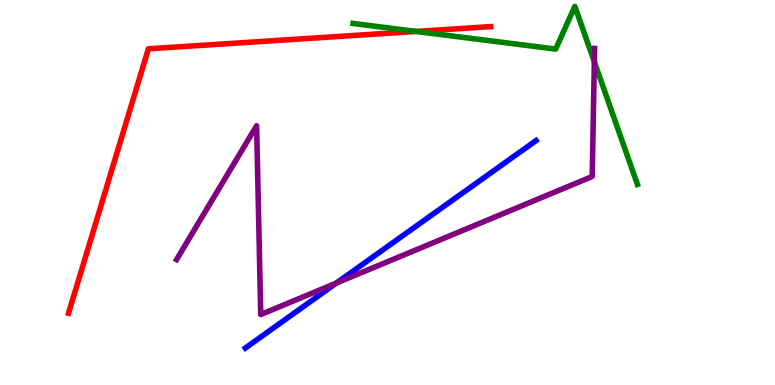[{'lines': ['blue', 'red'], 'intersections': []}, {'lines': ['green', 'red'], 'intersections': [{'x': 5.37, 'y': 9.18}]}, {'lines': ['purple', 'red'], 'intersections': []}, {'lines': ['blue', 'green'], 'intersections': []}, {'lines': ['blue', 'purple'], 'intersections': [{'x': 4.34, 'y': 2.65}]}, {'lines': ['green', 'purple'], 'intersections': [{'x': 7.67, 'y': 8.39}]}]